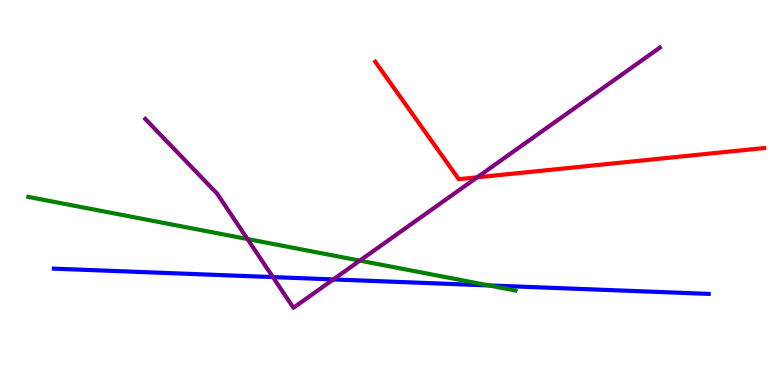[{'lines': ['blue', 'red'], 'intersections': []}, {'lines': ['green', 'red'], 'intersections': []}, {'lines': ['purple', 'red'], 'intersections': [{'x': 6.16, 'y': 5.39}]}, {'lines': ['blue', 'green'], 'intersections': [{'x': 6.31, 'y': 2.59}]}, {'lines': ['blue', 'purple'], 'intersections': [{'x': 3.52, 'y': 2.8}, {'x': 4.3, 'y': 2.74}]}, {'lines': ['green', 'purple'], 'intersections': [{'x': 3.19, 'y': 3.79}, {'x': 4.64, 'y': 3.23}]}]